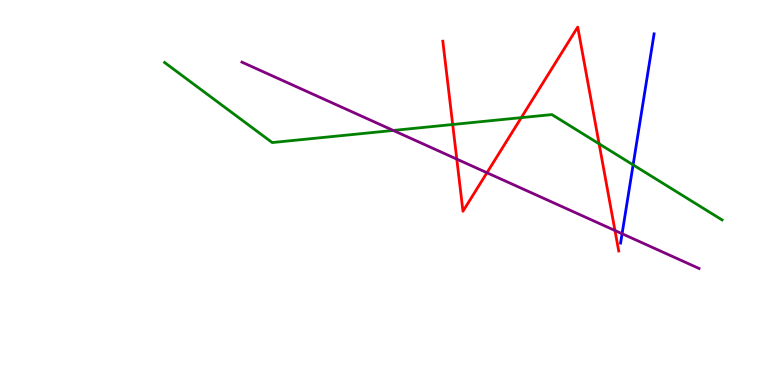[{'lines': ['blue', 'red'], 'intersections': []}, {'lines': ['green', 'red'], 'intersections': [{'x': 5.84, 'y': 6.77}, {'x': 6.73, 'y': 6.94}, {'x': 7.73, 'y': 6.26}]}, {'lines': ['purple', 'red'], 'intersections': [{'x': 5.89, 'y': 5.87}, {'x': 6.28, 'y': 5.51}, {'x': 7.94, 'y': 4.01}]}, {'lines': ['blue', 'green'], 'intersections': [{'x': 8.17, 'y': 5.72}]}, {'lines': ['blue', 'purple'], 'intersections': [{'x': 8.03, 'y': 3.93}]}, {'lines': ['green', 'purple'], 'intersections': [{'x': 5.07, 'y': 6.61}]}]